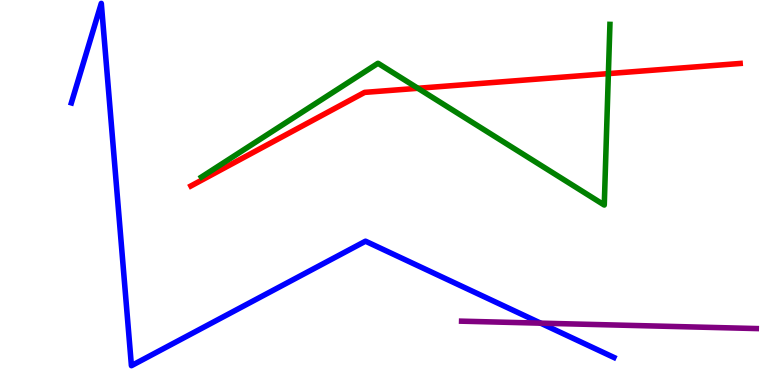[{'lines': ['blue', 'red'], 'intersections': []}, {'lines': ['green', 'red'], 'intersections': [{'x': 5.39, 'y': 7.71}, {'x': 7.85, 'y': 8.09}]}, {'lines': ['purple', 'red'], 'intersections': []}, {'lines': ['blue', 'green'], 'intersections': []}, {'lines': ['blue', 'purple'], 'intersections': [{'x': 6.98, 'y': 1.61}]}, {'lines': ['green', 'purple'], 'intersections': []}]